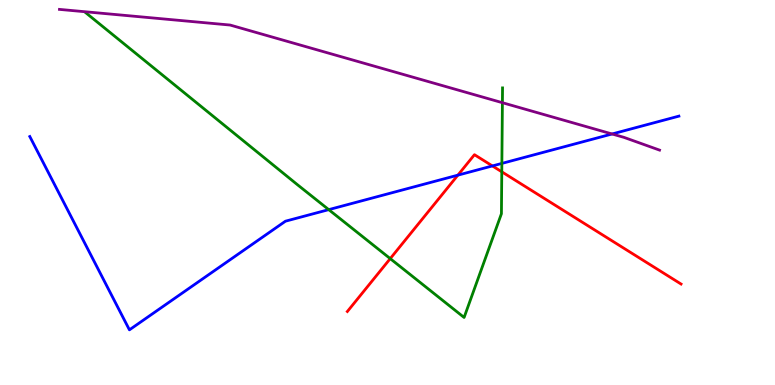[{'lines': ['blue', 'red'], 'intersections': [{'x': 5.91, 'y': 5.45}, {'x': 6.35, 'y': 5.69}]}, {'lines': ['green', 'red'], 'intersections': [{'x': 5.04, 'y': 3.28}, {'x': 6.47, 'y': 5.54}]}, {'lines': ['purple', 'red'], 'intersections': []}, {'lines': ['blue', 'green'], 'intersections': [{'x': 4.24, 'y': 4.55}, {'x': 6.48, 'y': 5.76}]}, {'lines': ['blue', 'purple'], 'intersections': [{'x': 7.9, 'y': 6.52}]}, {'lines': ['green', 'purple'], 'intersections': [{'x': 6.48, 'y': 7.33}]}]